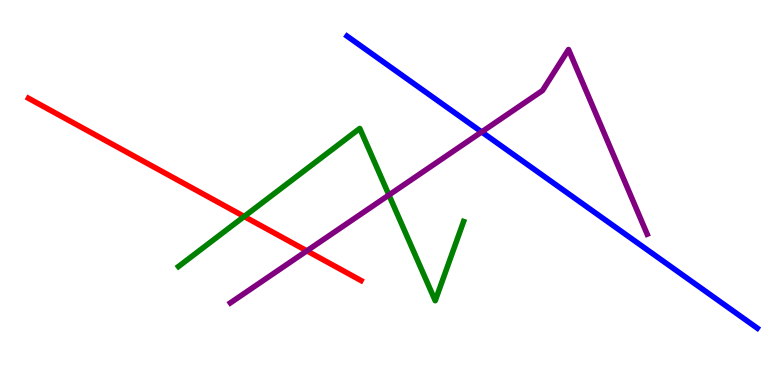[{'lines': ['blue', 'red'], 'intersections': []}, {'lines': ['green', 'red'], 'intersections': [{'x': 3.15, 'y': 4.38}]}, {'lines': ['purple', 'red'], 'intersections': [{'x': 3.96, 'y': 3.48}]}, {'lines': ['blue', 'green'], 'intersections': []}, {'lines': ['blue', 'purple'], 'intersections': [{'x': 6.21, 'y': 6.57}]}, {'lines': ['green', 'purple'], 'intersections': [{'x': 5.02, 'y': 4.93}]}]